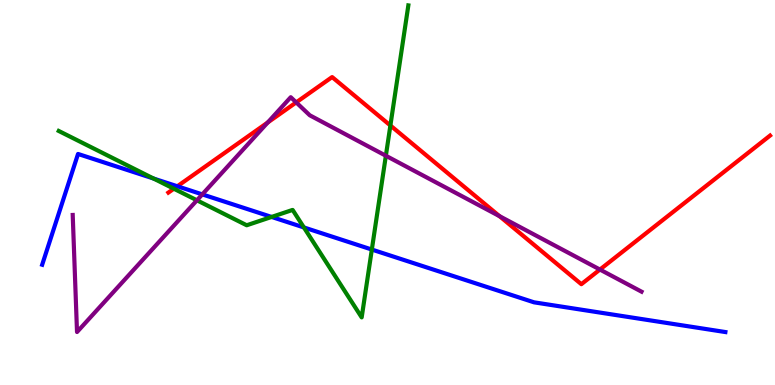[{'lines': ['blue', 'red'], 'intersections': [{'x': 2.29, 'y': 5.16}]}, {'lines': ['green', 'red'], 'intersections': [{'x': 2.24, 'y': 5.1}, {'x': 5.04, 'y': 6.74}]}, {'lines': ['purple', 'red'], 'intersections': [{'x': 3.45, 'y': 6.82}, {'x': 3.82, 'y': 7.34}, {'x': 6.44, 'y': 4.39}, {'x': 7.74, 'y': 3.0}]}, {'lines': ['blue', 'green'], 'intersections': [{'x': 1.98, 'y': 5.36}, {'x': 3.5, 'y': 4.37}, {'x': 3.92, 'y': 4.09}, {'x': 4.8, 'y': 3.52}]}, {'lines': ['blue', 'purple'], 'intersections': [{'x': 2.61, 'y': 4.95}]}, {'lines': ['green', 'purple'], 'intersections': [{'x': 2.54, 'y': 4.8}, {'x': 4.98, 'y': 5.95}]}]